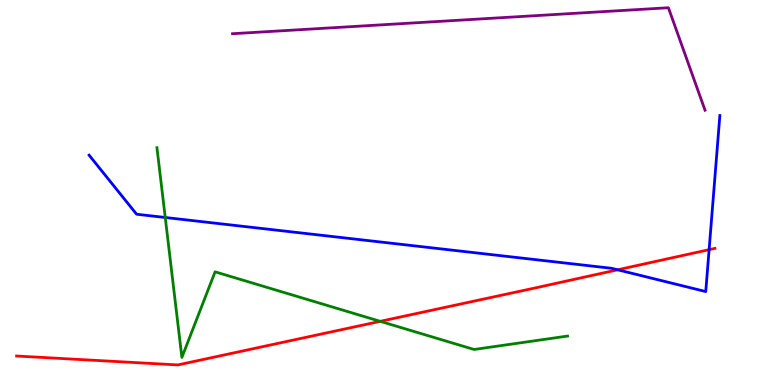[{'lines': ['blue', 'red'], 'intersections': [{'x': 7.97, 'y': 2.99}, {'x': 9.15, 'y': 3.52}]}, {'lines': ['green', 'red'], 'intersections': [{'x': 4.91, 'y': 1.65}]}, {'lines': ['purple', 'red'], 'intersections': []}, {'lines': ['blue', 'green'], 'intersections': [{'x': 2.13, 'y': 4.35}]}, {'lines': ['blue', 'purple'], 'intersections': []}, {'lines': ['green', 'purple'], 'intersections': []}]